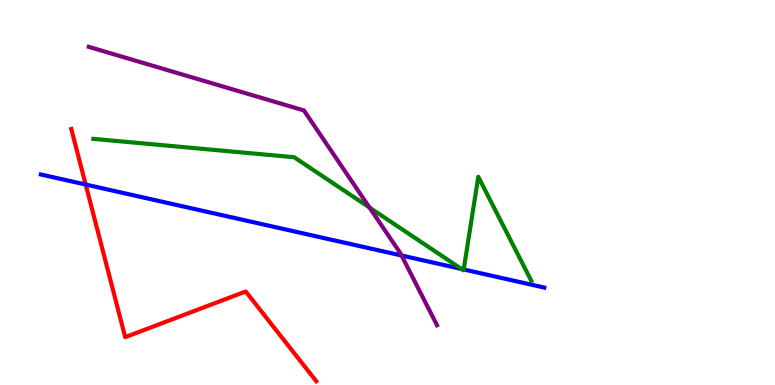[{'lines': ['blue', 'red'], 'intersections': [{'x': 1.11, 'y': 5.21}]}, {'lines': ['green', 'red'], 'intersections': []}, {'lines': ['purple', 'red'], 'intersections': []}, {'lines': ['blue', 'green'], 'intersections': [{'x': 5.95, 'y': 3.01}, {'x': 5.98, 'y': 3.0}]}, {'lines': ['blue', 'purple'], 'intersections': [{'x': 5.18, 'y': 3.36}]}, {'lines': ['green', 'purple'], 'intersections': [{'x': 4.77, 'y': 4.61}]}]